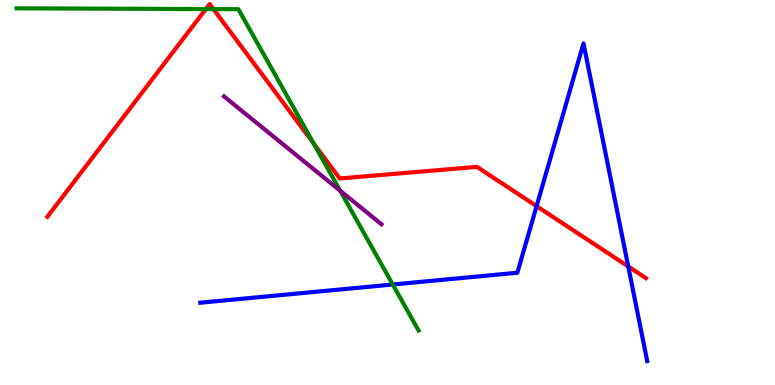[{'lines': ['blue', 'red'], 'intersections': [{'x': 6.92, 'y': 4.65}, {'x': 8.11, 'y': 3.08}]}, {'lines': ['green', 'red'], 'intersections': [{'x': 2.66, 'y': 9.76}, {'x': 2.75, 'y': 9.76}, {'x': 4.05, 'y': 6.27}]}, {'lines': ['purple', 'red'], 'intersections': []}, {'lines': ['blue', 'green'], 'intersections': [{'x': 5.07, 'y': 2.61}]}, {'lines': ['blue', 'purple'], 'intersections': []}, {'lines': ['green', 'purple'], 'intersections': [{'x': 4.39, 'y': 5.05}]}]